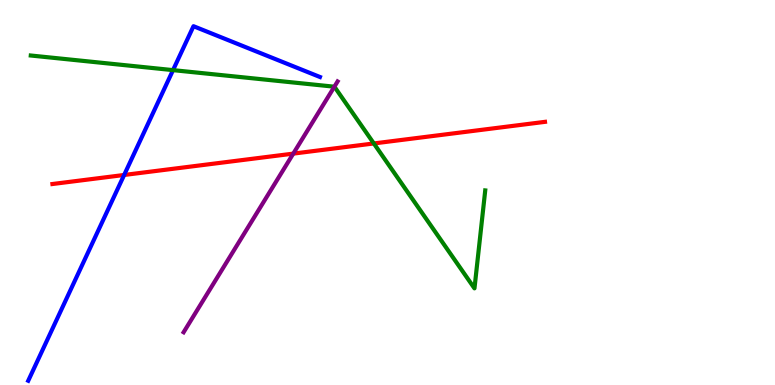[{'lines': ['blue', 'red'], 'intersections': [{'x': 1.6, 'y': 5.46}]}, {'lines': ['green', 'red'], 'intersections': [{'x': 4.82, 'y': 6.27}]}, {'lines': ['purple', 'red'], 'intersections': [{'x': 3.78, 'y': 6.01}]}, {'lines': ['blue', 'green'], 'intersections': [{'x': 2.23, 'y': 8.18}]}, {'lines': ['blue', 'purple'], 'intersections': []}, {'lines': ['green', 'purple'], 'intersections': [{'x': 4.31, 'y': 7.75}]}]